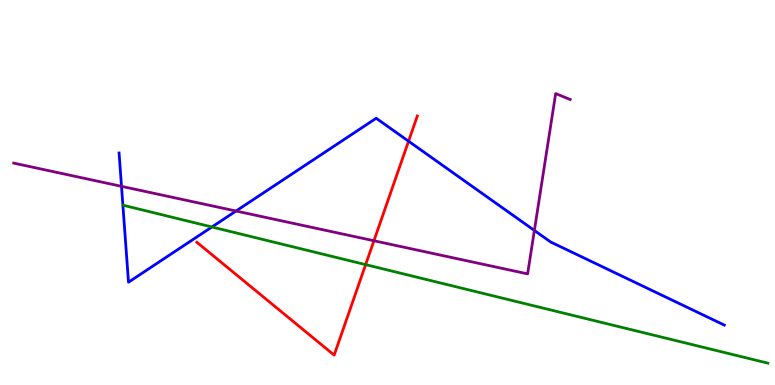[{'lines': ['blue', 'red'], 'intersections': [{'x': 5.27, 'y': 6.33}]}, {'lines': ['green', 'red'], 'intersections': [{'x': 4.72, 'y': 3.13}]}, {'lines': ['purple', 'red'], 'intersections': [{'x': 4.82, 'y': 3.75}]}, {'lines': ['blue', 'green'], 'intersections': [{'x': 2.73, 'y': 4.1}]}, {'lines': ['blue', 'purple'], 'intersections': [{'x': 1.57, 'y': 5.16}, {'x': 3.05, 'y': 4.52}, {'x': 6.9, 'y': 4.01}]}, {'lines': ['green', 'purple'], 'intersections': []}]